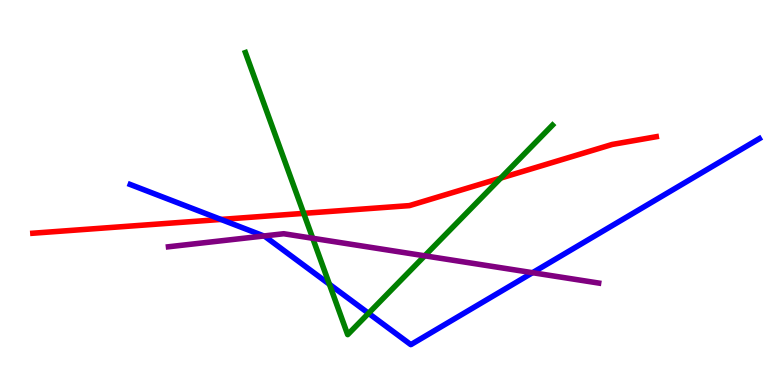[{'lines': ['blue', 'red'], 'intersections': [{'x': 2.85, 'y': 4.3}]}, {'lines': ['green', 'red'], 'intersections': [{'x': 3.92, 'y': 4.46}, {'x': 6.46, 'y': 5.37}]}, {'lines': ['purple', 'red'], 'intersections': []}, {'lines': ['blue', 'green'], 'intersections': [{'x': 4.25, 'y': 2.62}, {'x': 4.76, 'y': 1.86}]}, {'lines': ['blue', 'purple'], 'intersections': [{'x': 3.41, 'y': 3.87}, {'x': 6.87, 'y': 2.92}]}, {'lines': ['green', 'purple'], 'intersections': [{'x': 4.04, 'y': 3.81}, {'x': 5.48, 'y': 3.36}]}]